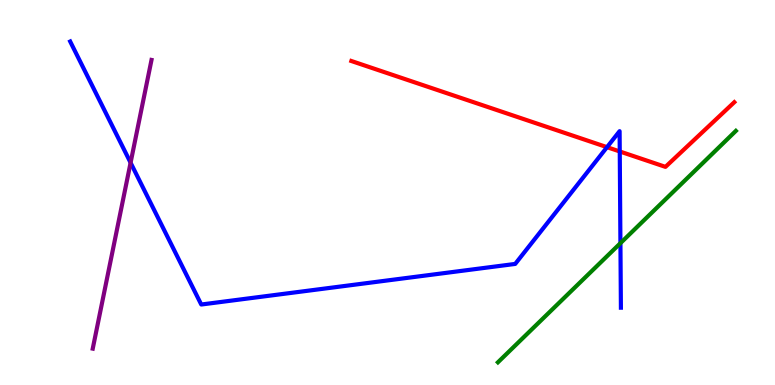[{'lines': ['blue', 'red'], 'intersections': [{'x': 7.83, 'y': 6.18}, {'x': 8.0, 'y': 6.07}]}, {'lines': ['green', 'red'], 'intersections': []}, {'lines': ['purple', 'red'], 'intersections': []}, {'lines': ['blue', 'green'], 'intersections': [{'x': 8.01, 'y': 3.68}]}, {'lines': ['blue', 'purple'], 'intersections': [{'x': 1.68, 'y': 5.77}]}, {'lines': ['green', 'purple'], 'intersections': []}]